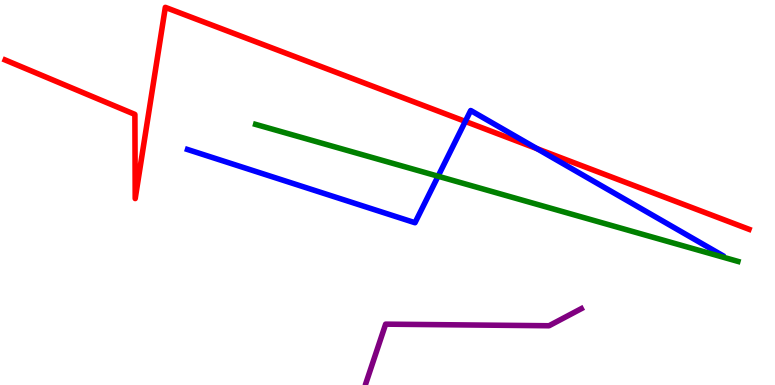[{'lines': ['blue', 'red'], 'intersections': [{'x': 6.0, 'y': 6.85}, {'x': 6.93, 'y': 6.14}]}, {'lines': ['green', 'red'], 'intersections': []}, {'lines': ['purple', 'red'], 'intersections': []}, {'lines': ['blue', 'green'], 'intersections': [{'x': 5.65, 'y': 5.42}]}, {'lines': ['blue', 'purple'], 'intersections': []}, {'lines': ['green', 'purple'], 'intersections': []}]